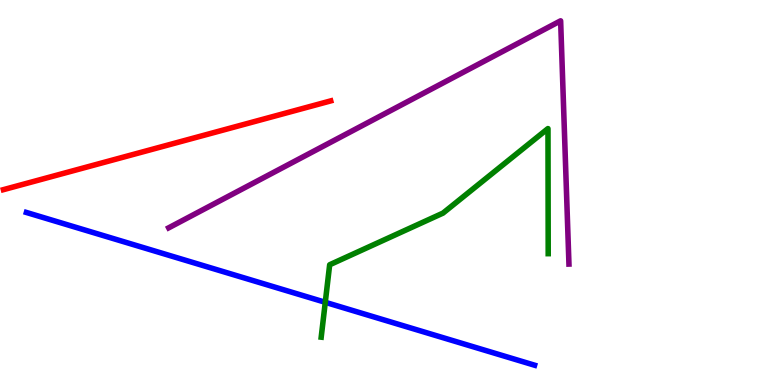[{'lines': ['blue', 'red'], 'intersections': []}, {'lines': ['green', 'red'], 'intersections': []}, {'lines': ['purple', 'red'], 'intersections': []}, {'lines': ['blue', 'green'], 'intersections': [{'x': 4.2, 'y': 2.15}]}, {'lines': ['blue', 'purple'], 'intersections': []}, {'lines': ['green', 'purple'], 'intersections': []}]